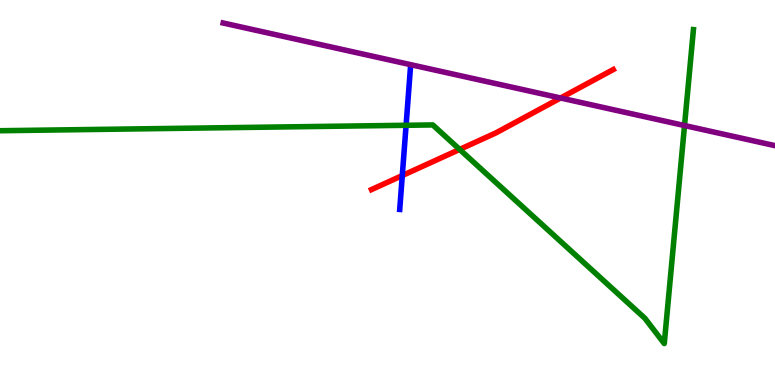[{'lines': ['blue', 'red'], 'intersections': [{'x': 5.19, 'y': 5.44}]}, {'lines': ['green', 'red'], 'intersections': [{'x': 5.93, 'y': 6.12}]}, {'lines': ['purple', 'red'], 'intersections': [{'x': 7.23, 'y': 7.45}]}, {'lines': ['blue', 'green'], 'intersections': [{'x': 5.24, 'y': 6.75}]}, {'lines': ['blue', 'purple'], 'intersections': []}, {'lines': ['green', 'purple'], 'intersections': [{'x': 8.83, 'y': 6.74}]}]